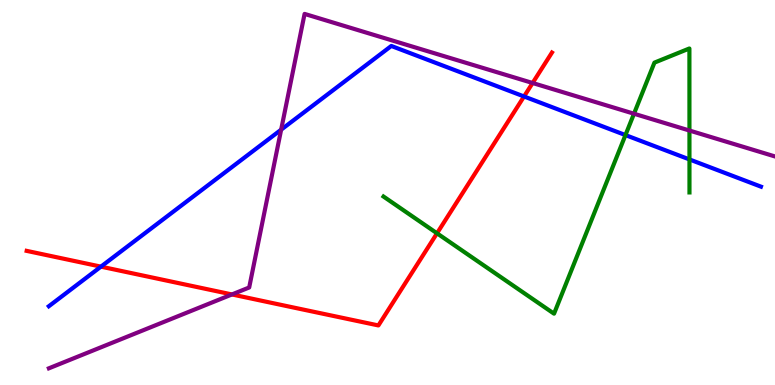[{'lines': ['blue', 'red'], 'intersections': [{'x': 1.3, 'y': 3.07}, {'x': 6.76, 'y': 7.49}]}, {'lines': ['green', 'red'], 'intersections': [{'x': 5.64, 'y': 3.94}]}, {'lines': ['purple', 'red'], 'intersections': [{'x': 2.99, 'y': 2.35}, {'x': 6.87, 'y': 7.84}]}, {'lines': ['blue', 'green'], 'intersections': [{'x': 8.07, 'y': 6.49}, {'x': 8.9, 'y': 5.86}]}, {'lines': ['blue', 'purple'], 'intersections': [{'x': 3.63, 'y': 6.63}]}, {'lines': ['green', 'purple'], 'intersections': [{'x': 8.18, 'y': 7.05}, {'x': 8.9, 'y': 6.61}]}]